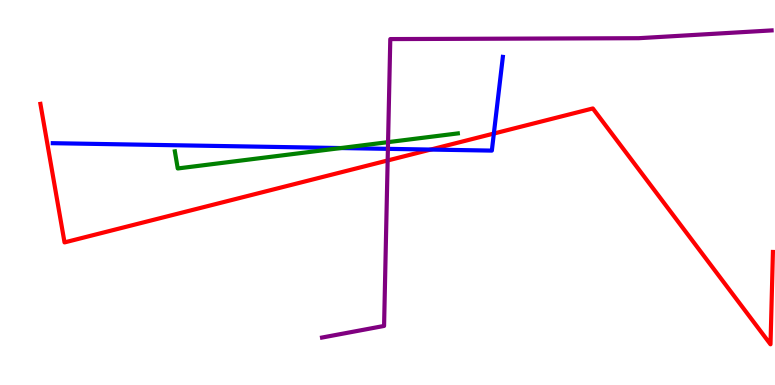[{'lines': ['blue', 'red'], 'intersections': [{'x': 5.56, 'y': 6.12}, {'x': 6.37, 'y': 6.53}]}, {'lines': ['green', 'red'], 'intersections': []}, {'lines': ['purple', 'red'], 'intersections': [{'x': 5.0, 'y': 5.83}]}, {'lines': ['blue', 'green'], 'intersections': [{'x': 4.4, 'y': 6.15}]}, {'lines': ['blue', 'purple'], 'intersections': [{'x': 5.01, 'y': 6.13}]}, {'lines': ['green', 'purple'], 'intersections': [{'x': 5.01, 'y': 6.31}]}]